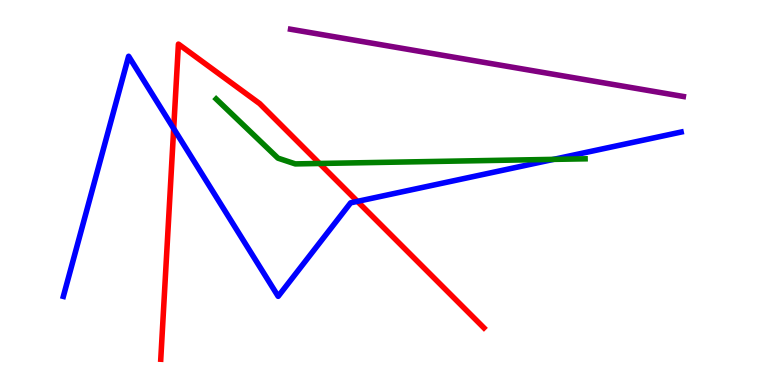[{'lines': ['blue', 'red'], 'intersections': [{'x': 2.24, 'y': 6.66}, {'x': 4.61, 'y': 4.77}]}, {'lines': ['green', 'red'], 'intersections': [{'x': 4.12, 'y': 5.75}]}, {'lines': ['purple', 'red'], 'intersections': []}, {'lines': ['blue', 'green'], 'intersections': [{'x': 7.14, 'y': 5.86}]}, {'lines': ['blue', 'purple'], 'intersections': []}, {'lines': ['green', 'purple'], 'intersections': []}]